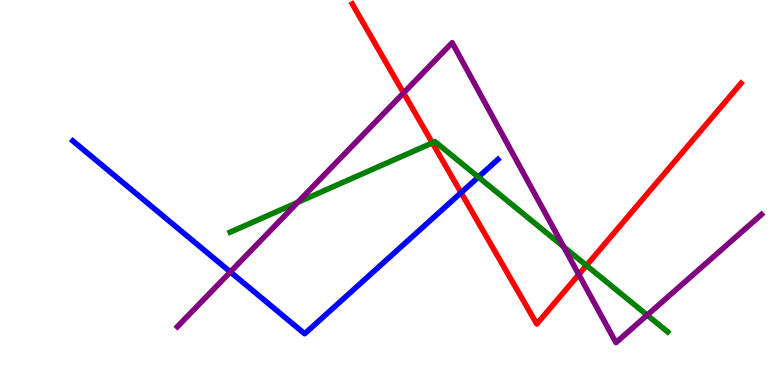[{'lines': ['blue', 'red'], 'intersections': [{'x': 5.95, 'y': 5.0}]}, {'lines': ['green', 'red'], 'intersections': [{'x': 5.58, 'y': 6.29}, {'x': 7.57, 'y': 3.1}]}, {'lines': ['purple', 'red'], 'intersections': [{'x': 5.21, 'y': 7.59}, {'x': 7.47, 'y': 2.87}]}, {'lines': ['blue', 'green'], 'intersections': [{'x': 6.17, 'y': 5.4}]}, {'lines': ['blue', 'purple'], 'intersections': [{'x': 2.97, 'y': 2.94}]}, {'lines': ['green', 'purple'], 'intersections': [{'x': 3.84, 'y': 4.74}, {'x': 7.27, 'y': 3.59}, {'x': 8.35, 'y': 1.82}]}]